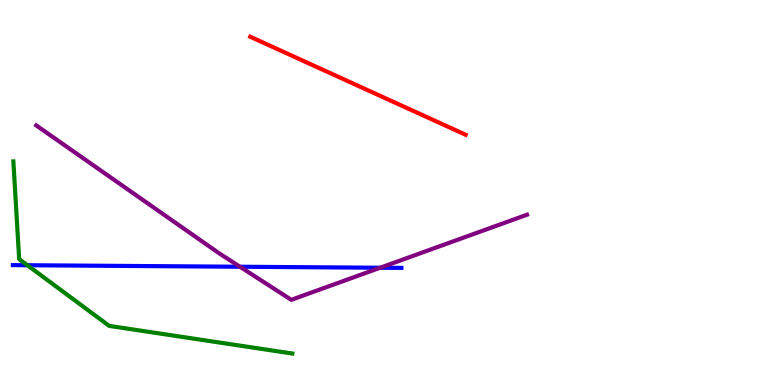[{'lines': ['blue', 'red'], 'intersections': []}, {'lines': ['green', 'red'], 'intersections': []}, {'lines': ['purple', 'red'], 'intersections': []}, {'lines': ['blue', 'green'], 'intersections': [{'x': 0.354, 'y': 3.11}]}, {'lines': ['blue', 'purple'], 'intersections': [{'x': 3.1, 'y': 3.07}, {'x': 4.91, 'y': 3.05}]}, {'lines': ['green', 'purple'], 'intersections': []}]